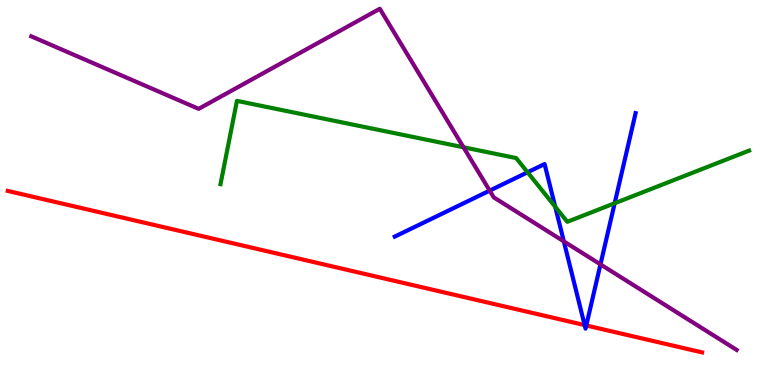[{'lines': ['blue', 'red'], 'intersections': [{'x': 7.54, 'y': 1.56}, {'x': 7.56, 'y': 1.55}]}, {'lines': ['green', 'red'], 'intersections': []}, {'lines': ['purple', 'red'], 'intersections': []}, {'lines': ['blue', 'green'], 'intersections': [{'x': 6.81, 'y': 5.53}, {'x': 7.16, 'y': 4.63}, {'x': 7.93, 'y': 4.72}]}, {'lines': ['blue', 'purple'], 'intersections': [{'x': 6.32, 'y': 5.05}, {'x': 7.28, 'y': 3.73}, {'x': 7.75, 'y': 3.13}]}, {'lines': ['green', 'purple'], 'intersections': [{'x': 5.98, 'y': 6.17}]}]